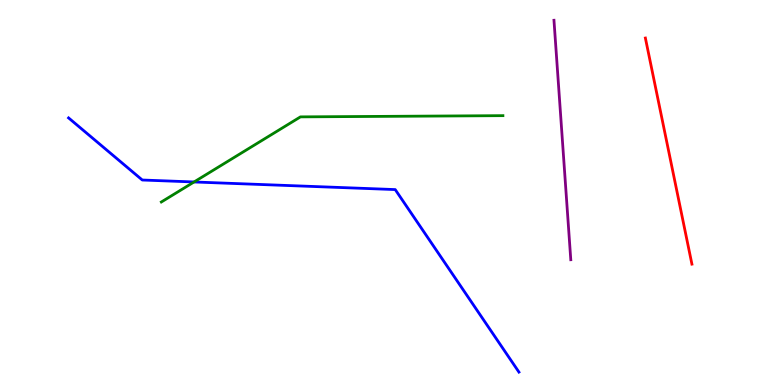[{'lines': ['blue', 'red'], 'intersections': []}, {'lines': ['green', 'red'], 'intersections': []}, {'lines': ['purple', 'red'], 'intersections': []}, {'lines': ['blue', 'green'], 'intersections': [{'x': 2.5, 'y': 5.27}]}, {'lines': ['blue', 'purple'], 'intersections': []}, {'lines': ['green', 'purple'], 'intersections': []}]